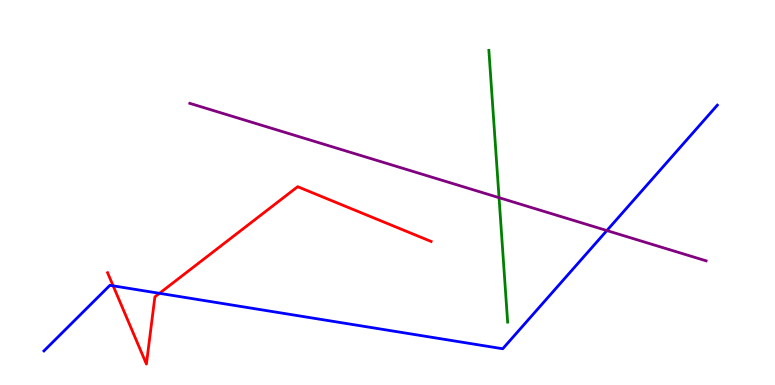[{'lines': ['blue', 'red'], 'intersections': [{'x': 1.46, 'y': 2.58}, {'x': 2.06, 'y': 2.38}]}, {'lines': ['green', 'red'], 'intersections': []}, {'lines': ['purple', 'red'], 'intersections': []}, {'lines': ['blue', 'green'], 'intersections': []}, {'lines': ['blue', 'purple'], 'intersections': [{'x': 7.83, 'y': 4.01}]}, {'lines': ['green', 'purple'], 'intersections': [{'x': 6.44, 'y': 4.87}]}]